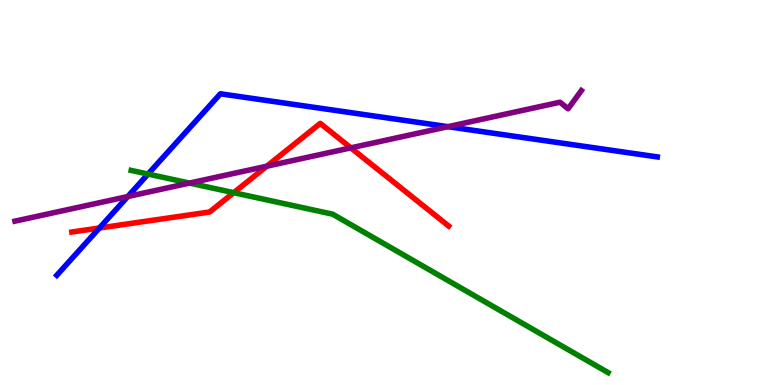[{'lines': ['blue', 'red'], 'intersections': [{'x': 1.28, 'y': 4.08}]}, {'lines': ['green', 'red'], 'intersections': [{'x': 3.02, 'y': 5.0}]}, {'lines': ['purple', 'red'], 'intersections': [{'x': 3.44, 'y': 5.68}, {'x': 4.53, 'y': 6.16}]}, {'lines': ['blue', 'green'], 'intersections': [{'x': 1.91, 'y': 5.48}]}, {'lines': ['blue', 'purple'], 'intersections': [{'x': 1.65, 'y': 4.9}, {'x': 5.78, 'y': 6.71}]}, {'lines': ['green', 'purple'], 'intersections': [{'x': 2.44, 'y': 5.24}]}]